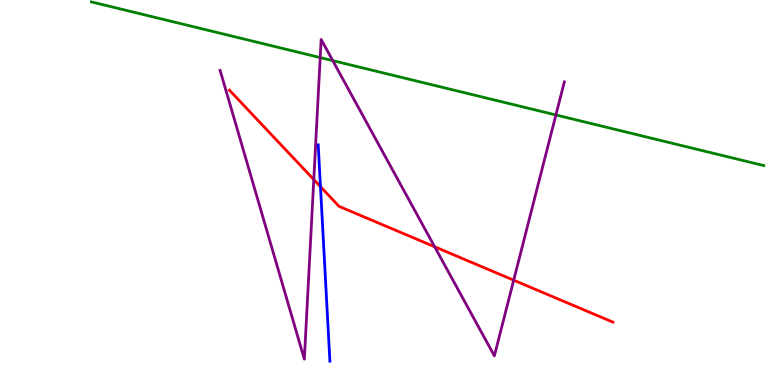[{'lines': ['blue', 'red'], 'intersections': [{'x': 4.13, 'y': 5.15}]}, {'lines': ['green', 'red'], 'intersections': []}, {'lines': ['purple', 'red'], 'intersections': [{'x': 4.05, 'y': 5.34}, {'x': 5.61, 'y': 3.59}, {'x': 6.63, 'y': 2.72}]}, {'lines': ['blue', 'green'], 'intersections': []}, {'lines': ['blue', 'purple'], 'intersections': []}, {'lines': ['green', 'purple'], 'intersections': [{'x': 4.13, 'y': 8.5}, {'x': 4.29, 'y': 8.42}, {'x': 7.17, 'y': 7.01}]}]